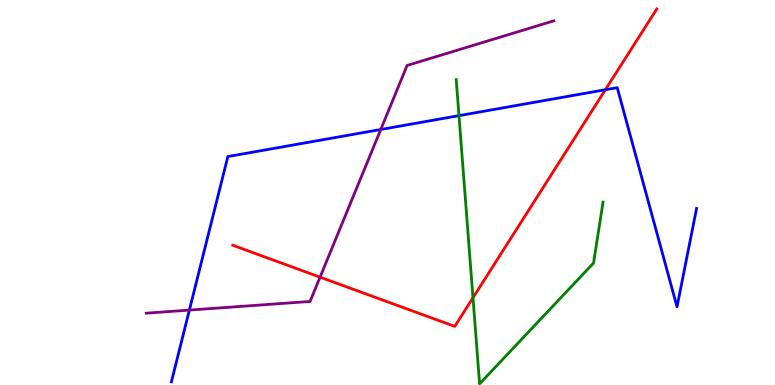[{'lines': ['blue', 'red'], 'intersections': [{'x': 7.81, 'y': 7.67}]}, {'lines': ['green', 'red'], 'intersections': [{'x': 6.1, 'y': 2.27}]}, {'lines': ['purple', 'red'], 'intersections': [{'x': 4.13, 'y': 2.8}]}, {'lines': ['blue', 'green'], 'intersections': [{'x': 5.92, 'y': 7.0}]}, {'lines': ['blue', 'purple'], 'intersections': [{'x': 2.44, 'y': 1.95}, {'x': 4.91, 'y': 6.64}]}, {'lines': ['green', 'purple'], 'intersections': []}]